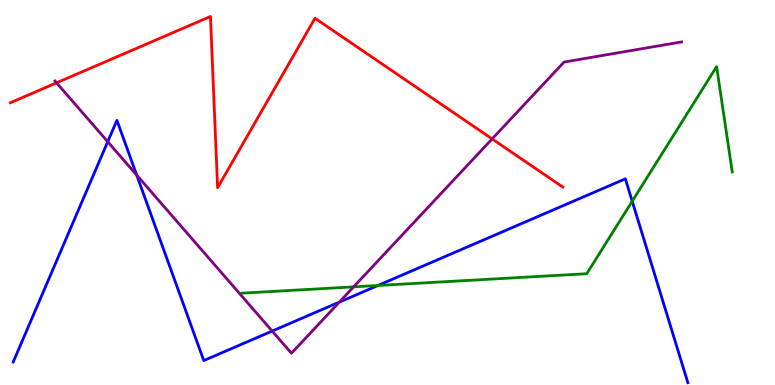[{'lines': ['blue', 'red'], 'intersections': []}, {'lines': ['green', 'red'], 'intersections': []}, {'lines': ['purple', 'red'], 'intersections': [{'x': 0.73, 'y': 7.85}, {'x': 6.35, 'y': 6.39}]}, {'lines': ['blue', 'green'], 'intersections': [{'x': 4.88, 'y': 2.58}, {'x': 8.16, 'y': 4.77}]}, {'lines': ['blue', 'purple'], 'intersections': [{'x': 1.39, 'y': 6.32}, {'x': 1.76, 'y': 5.45}, {'x': 3.51, 'y': 1.4}, {'x': 4.38, 'y': 2.15}]}, {'lines': ['green', 'purple'], 'intersections': [{'x': 4.56, 'y': 2.55}]}]